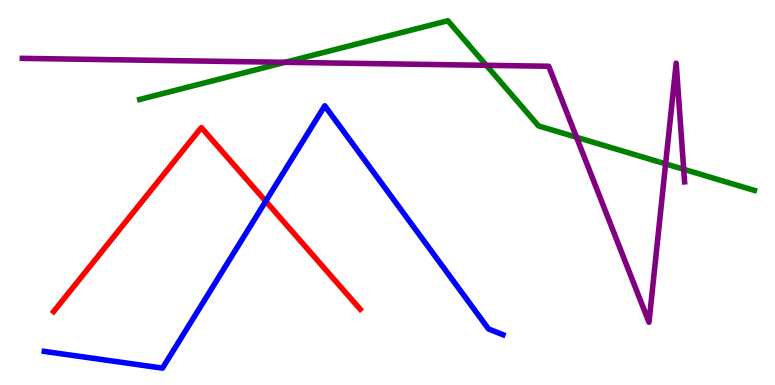[{'lines': ['blue', 'red'], 'intersections': [{'x': 3.43, 'y': 4.77}]}, {'lines': ['green', 'red'], 'intersections': []}, {'lines': ['purple', 'red'], 'intersections': []}, {'lines': ['blue', 'green'], 'intersections': []}, {'lines': ['blue', 'purple'], 'intersections': []}, {'lines': ['green', 'purple'], 'intersections': [{'x': 3.68, 'y': 8.38}, {'x': 6.28, 'y': 8.3}, {'x': 7.44, 'y': 6.43}, {'x': 8.59, 'y': 5.74}, {'x': 8.82, 'y': 5.6}]}]